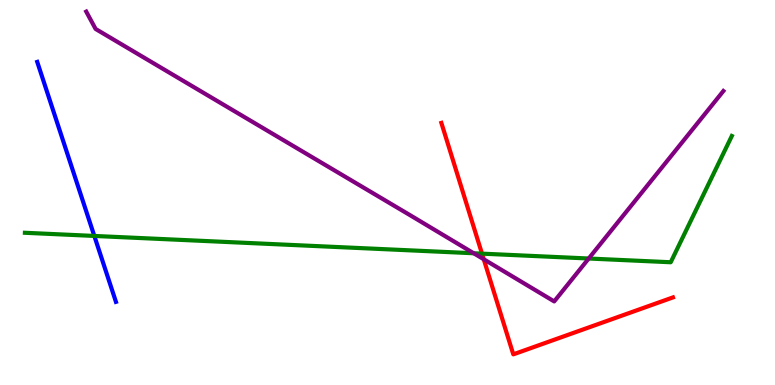[{'lines': ['blue', 'red'], 'intersections': []}, {'lines': ['green', 'red'], 'intersections': [{'x': 6.22, 'y': 3.41}]}, {'lines': ['purple', 'red'], 'intersections': [{'x': 6.24, 'y': 3.27}]}, {'lines': ['blue', 'green'], 'intersections': [{'x': 1.22, 'y': 3.87}]}, {'lines': ['blue', 'purple'], 'intersections': []}, {'lines': ['green', 'purple'], 'intersections': [{'x': 6.11, 'y': 3.42}, {'x': 7.6, 'y': 3.29}]}]